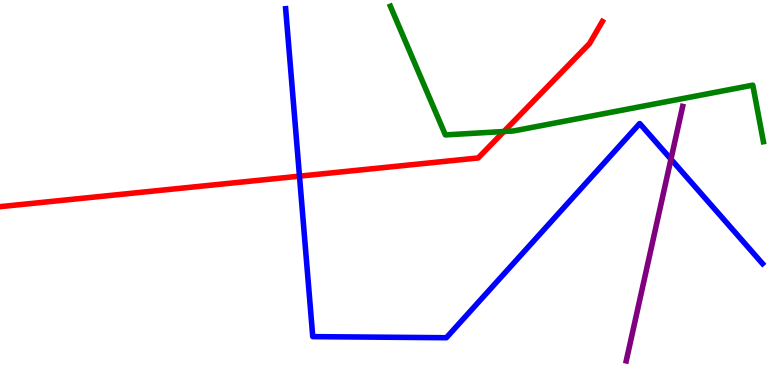[{'lines': ['blue', 'red'], 'intersections': [{'x': 3.86, 'y': 5.42}]}, {'lines': ['green', 'red'], 'intersections': [{'x': 6.5, 'y': 6.58}]}, {'lines': ['purple', 'red'], 'intersections': []}, {'lines': ['blue', 'green'], 'intersections': []}, {'lines': ['blue', 'purple'], 'intersections': [{'x': 8.66, 'y': 5.87}]}, {'lines': ['green', 'purple'], 'intersections': []}]